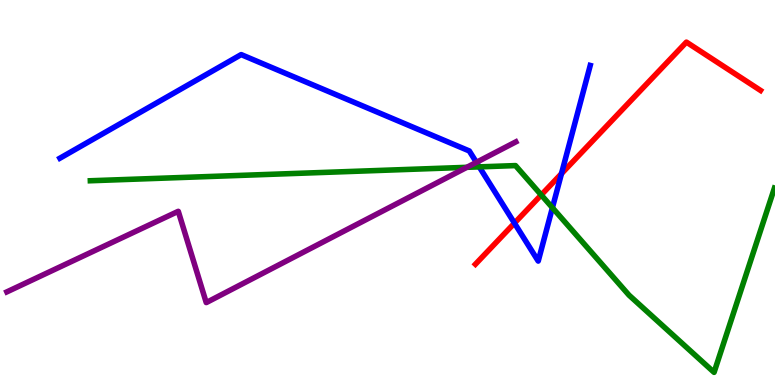[{'lines': ['blue', 'red'], 'intersections': [{'x': 6.64, 'y': 4.2}, {'x': 7.24, 'y': 5.49}]}, {'lines': ['green', 'red'], 'intersections': [{'x': 6.98, 'y': 4.94}]}, {'lines': ['purple', 'red'], 'intersections': []}, {'lines': ['blue', 'green'], 'intersections': [{'x': 6.18, 'y': 5.67}, {'x': 7.13, 'y': 4.6}]}, {'lines': ['blue', 'purple'], 'intersections': [{'x': 6.15, 'y': 5.78}]}, {'lines': ['green', 'purple'], 'intersections': [{'x': 6.02, 'y': 5.65}]}]